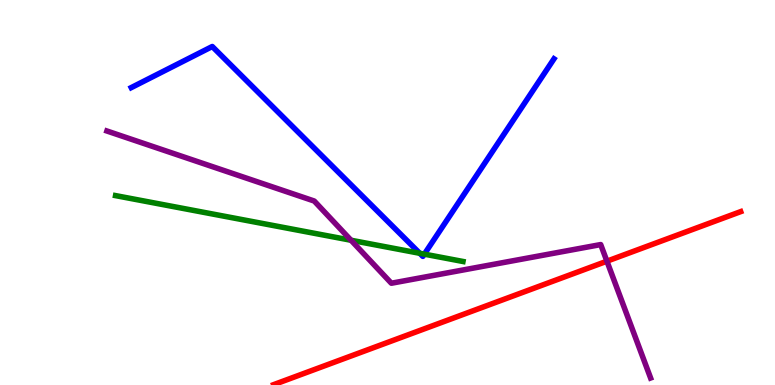[{'lines': ['blue', 'red'], 'intersections': []}, {'lines': ['green', 'red'], 'intersections': []}, {'lines': ['purple', 'red'], 'intersections': [{'x': 7.83, 'y': 3.22}]}, {'lines': ['blue', 'green'], 'intersections': [{'x': 5.42, 'y': 3.42}, {'x': 5.48, 'y': 3.4}]}, {'lines': ['blue', 'purple'], 'intersections': []}, {'lines': ['green', 'purple'], 'intersections': [{'x': 4.53, 'y': 3.76}]}]